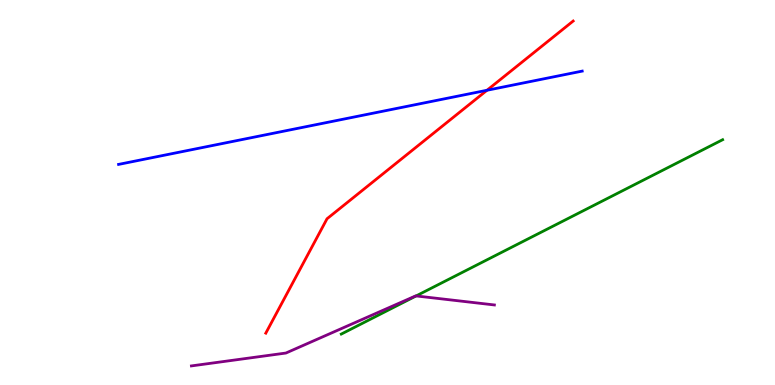[{'lines': ['blue', 'red'], 'intersections': [{'x': 6.28, 'y': 7.66}]}, {'lines': ['green', 'red'], 'intersections': []}, {'lines': ['purple', 'red'], 'intersections': []}, {'lines': ['blue', 'green'], 'intersections': []}, {'lines': ['blue', 'purple'], 'intersections': []}, {'lines': ['green', 'purple'], 'intersections': [{'x': 5.37, 'y': 2.31}]}]